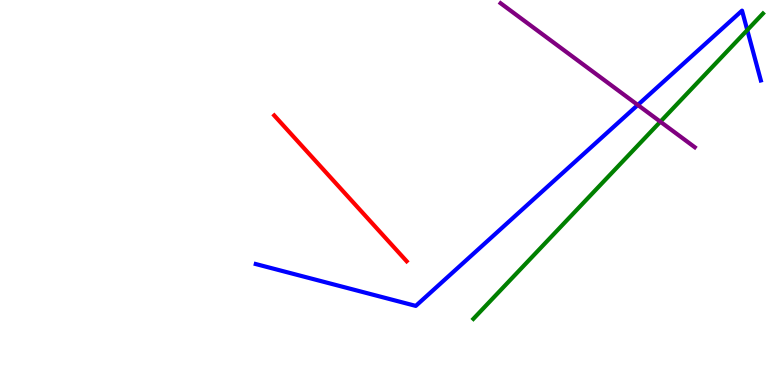[{'lines': ['blue', 'red'], 'intersections': []}, {'lines': ['green', 'red'], 'intersections': []}, {'lines': ['purple', 'red'], 'intersections': []}, {'lines': ['blue', 'green'], 'intersections': [{'x': 9.64, 'y': 9.22}]}, {'lines': ['blue', 'purple'], 'intersections': [{'x': 8.23, 'y': 7.27}]}, {'lines': ['green', 'purple'], 'intersections': [{'x': 8.52, 'y': 6.84}]}]